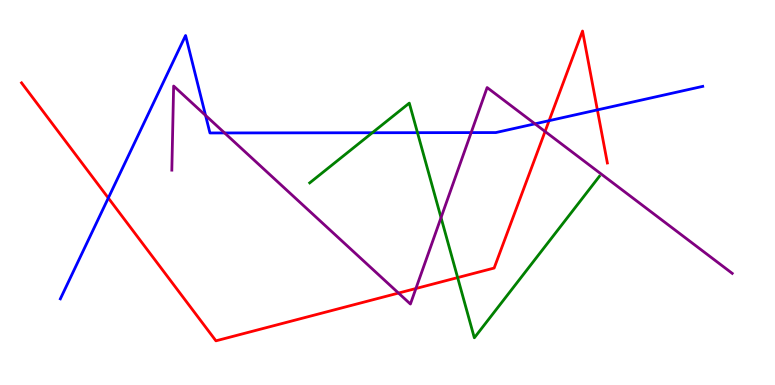[{'lines': ['blue', 'red'], 'intersections': [{'x': 1.4, 'y': 4.86}, {'x': 7.09, 'y': 6.87}, {'x': 7.71, 'y': 7.15}]}, {'lines': ['green', 'red'], 'intersections': [{'x': 5.91, 'y': 2.79}]}, {'lines': ['purple', 'red'], 'intersections': [{'x': 5.14, 'y': 2.39}, {'x': 5.37, 'y': 2.51}, {'x': 7.03, 'y': 6.58}]}, {'lines': ['blue', 'green'], 'intersections': [{'x': 4.8, 'y': 6.55}, {'x': 5.39, 'y': 6.55}]}, {'lines': ['blue', 'purple'], 'intersections': [{'x': 2.65, 'y': 7.0}, {'x': 2.9, 'y': 6.55}, {'x': 6.08, 'y': 6.56}, {'x': 6.9, 'y': 6.78}]}, {'lines': ['green', 'purple'], 'intersections': [{'x': 5.69, 'y': 4.35}]}]